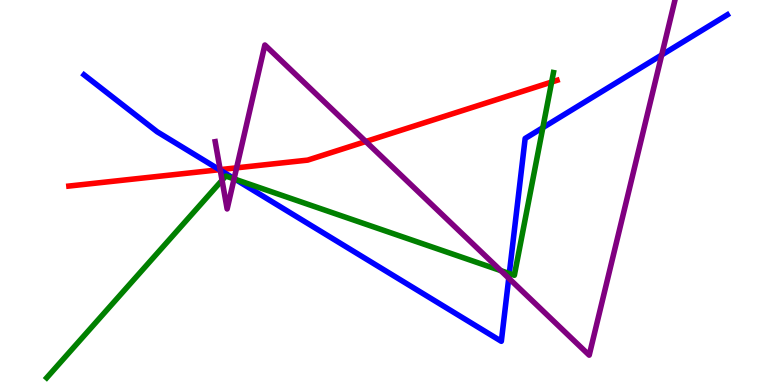[{'lines': ['blue', 'red'], 'intersections': [{'x': 2.83, 'y': 5.59}]}, {'lines': ['green', 'red'], 'intersections': [{'x': 7.12, 'y': 7.87}]}, {'lines': ['purple', 'red'], 'intersections': [{'x': 2.84, 'y': 5.59}, {'x': 3.05, 'y': 5.64}, {'x': 4.72, 'y': 6.32}]}, {'lines': ['blue', 'green'], 'intersections': [{'x': 3.04, 'y': 5.34}, {'x': 6.57, 'y': 2.9}, {'x': 7.0, 'y': 6.68}]}, {'lines': ['blue', 'purple'], 'intersections': [{'x': 2.84, 'y': 5.58}, {'x': 3.02, 'y': 5.36}, {'x': 6.56, 'y': 2.77}, {'x': 8.54, 'y': 8.57}]}, {'lines': ['green', 'purple'], 'intersections': [{'x': 2.87, 'y': 5.32}, {'x': 3.02, 'y': 5.35}, {'x': 6.46, 'y': 2.97}]}]